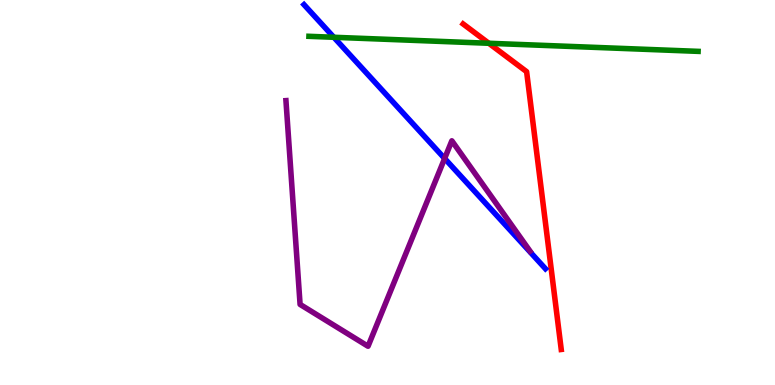[{'lines': ['blue', 'red'], 'intersections': []}, {'lines': ['green', 'red'], 'intersections': [{'x': 6.31, 'y': 8.88}]}, {'lines': ['purple', 'red'], 'intersections': []}, {'lines': ['blue', 'green'], 'intersections': [{'x': 4.31, 'y': 9.03}]}, {'lines': ['blue', 'purple'], 'intersections': [{'x': 5.74, 'y': 5.88}]}, {'lines': ['green', 'purple'], 'intersections': []}]